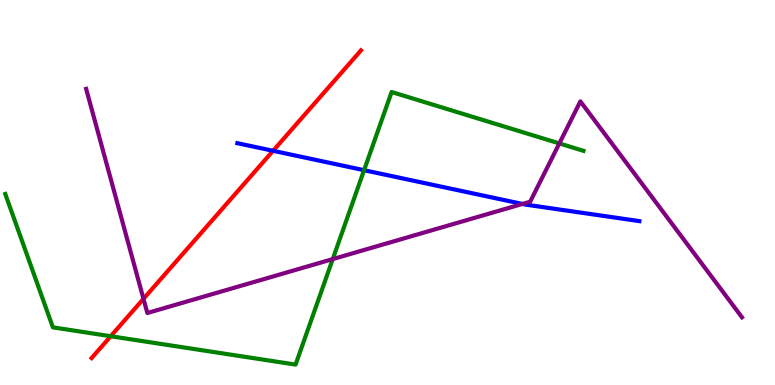[{'lines': ['blue', 'red'], 'intersections': [{'x': 3.52, 'y': 6.08}]}, {'lines': ['green', 'red'], 'intersections': [{'x': 1.43, 'y': 1.27}]}, {'lines': ['purple', 'red'], 'intersections': [{'x': 1.85, 'y': 2.24}]}, {'lines': ['blue', 'green'], 'intersections': [{'x': 4.7, 'y': 5.58}]}, {'lines': ['blue', 'purple'], 'intersections': [{'x': 6.74, 'y': 4.7}]}, {'lines': ['green', 'purple'], 'intersections': [{'x': 4.29, 'y': 3.27}, {'x': 7.22, 'y': 6.27}]}]